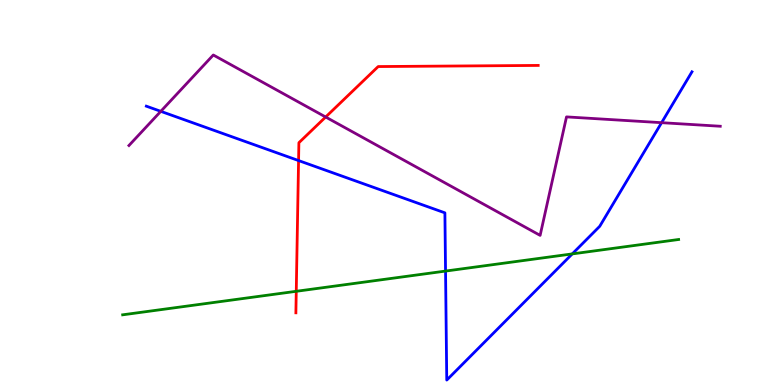[{'lines': ['blue', 'red'], 'intersections': [{'x': 3.85, 'y': 5.83}]}, {'lines': ['green', 'red'], 'intersections': [{'x': 3.82, 'y': 2.43}]}, {'lines': ['purple', 'red'], 'intersections': [{'x': 4.2, 'y': 6.96}]}, {'lines': ['blue', 'green'], 'intersections': [{'x': 5.75, 'y': 2.96}, {'x': 7.38, 'y': 3.41}]}, {'lines': ['blue', 'purple'], 'intersections': [{'x': 2.07, 'y': 7.11}, {'x': 8.54, 'y': 6.81}]}, {'lines': ['green', 'purple'], 'intersections': []}]